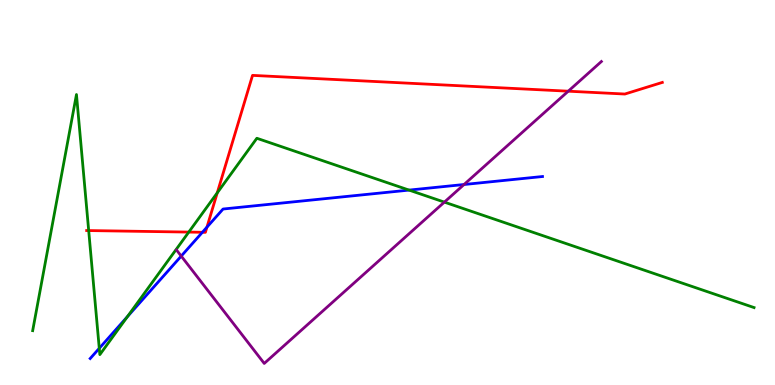[{'lines': ['blue', 'red'], 'intersections': [{'x': 2.61, 'y': 3.97}, {'x': 2.67, 'y': 4.1}]}, {'lines': ['green', 'red'], 'intersections': [{'x': 1.14, 'y': 4.01}, {'x': 2.44, 'y': 3.97}, {'x': 2.8, 'y': 4.99}]}, {'lines': ['purple', 'red'], 'intersections': [{'x': 7.33, 'y': 7.63}]}, {'lines': ['blue', 'green'], 'intersections': [{'x': 1.28, 'y': 0.953}, {'x': 1.64, 'y': 1.77}, {'x': 5.28, 'y': 5.06}]}, {'lines': ['blue', 'purple'], 'intersections': [{'x': 2.34, 'y': 3.35}, {'x': 5.99, 'y': 5.21}]}, {'lines': ['green', 'purple'], 'intersections': [{'x': 5.73, 'y': 4.75}]}]